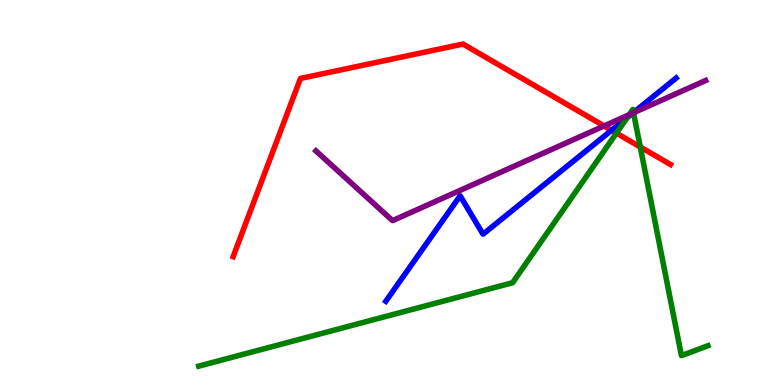[{'lines': ['blue', 'red'], 'intersections': [{'x': 7.89, 'y': 6.62}]}, {'lines': ['green', 'red'], 'intersections': [{'x': 7.95, 'y': 6.54}, {'x': 8.26, 'y': 6.18}]}, {'lines': ['purple', 'red'], 'intersections': [{'x': 7.79, 'y': 6.73}]}, {'lines': ['blue', 'green'], 'intersections': [{'x': 8.09, 'y': 6.94}, {'x': 8.17, 'y': 7.08}]}, {'lines': ['blue', 'purple'], 'intersections': [{'x': 8.16, 'y': 7.06}]}, {'lines': ['green', 'purple'], 'intersections': [{'x': 8.12, 'y': 7.02}, {'x': 8.17, 'y': 7.07}]}]